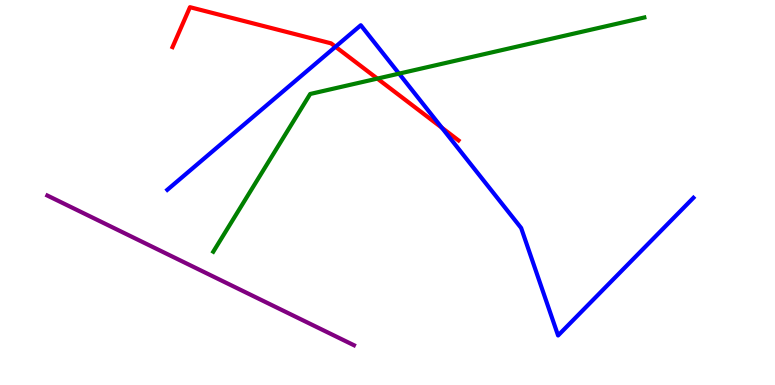[{'lines': ['blue', 'red'], 'intersections': [{'x': 4.33, 'y': 8.79}, {'x': 5.7, 'y': 6.68}]}, {'lines': ['green', 'red'], 'intersections': [{'x': 4.87, 'y': 7.96}]}, {'lines': ['purple', 'red'], 'intersections': []}, {'lines': ['blue', 'green'], 'intersections': [{'x': 5.15, 'y': 8.09}]}, {'lines': ['blue', 'purple'], 'intersections': []}, {'lines': ['green', 'purple'], 'intersections': []}]